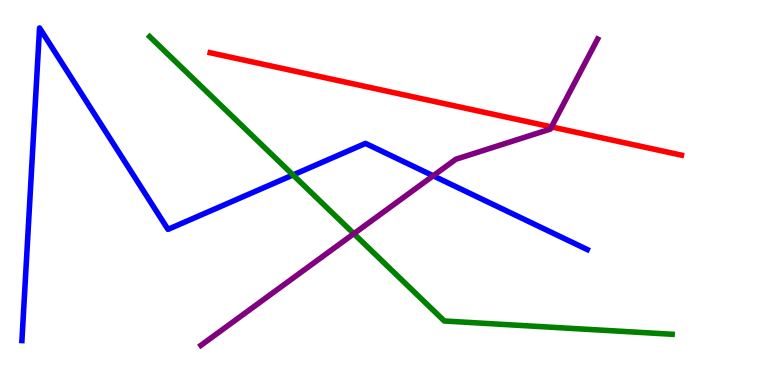[{'lines': ['blue', 'red'], 'intersections': []}, {'lines': ['green', 'red'], 'intersections': []}, {'lines': ['purple', 'red'], 'intersections': [{'x': 7.12, 'y': 6.7}]}, {'lines': ['blue', 'green'], 'intersections': [{'x': 3.78, 'y': 5.46}]}, {'lines': ['blue', 'purple'], 'intersections': [{'x': 5.59, 'y': 5.43}]}, {'lines': ['green', 'purple'], 'intersections': [{'x': 4.57, 'y': 3.93}]}]